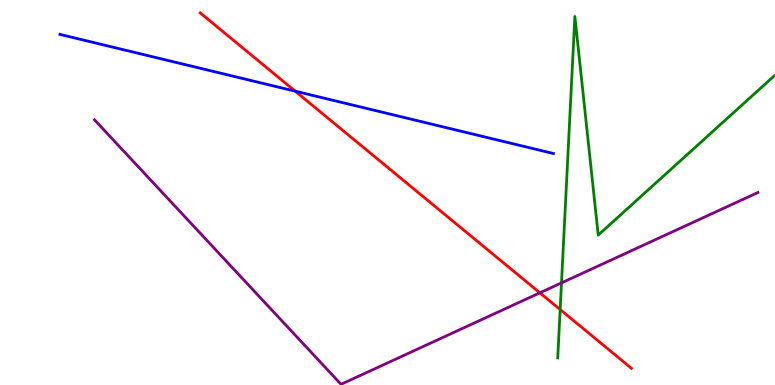[{'lines': ['blue', 'red'], 'intersections': [{'x': 3.81, 'y': 7.63}]}, {'lines': ['green', 'red'], 'intersections': [{'x': 7.23, 'y': 1.96}]}, {'lines': ['purple', 'red'], 'intersections': [{'x': 6.97, 'y': 2.39}]}, {'lines': ['blue', 'green'], 'intersections': []}, {'lines': ['blue', 'purple'], 'intersections': []}, {'lines': ['green', 'purple'], 'intersections': [{'x': 7.25, 'y': 2.65}]}]